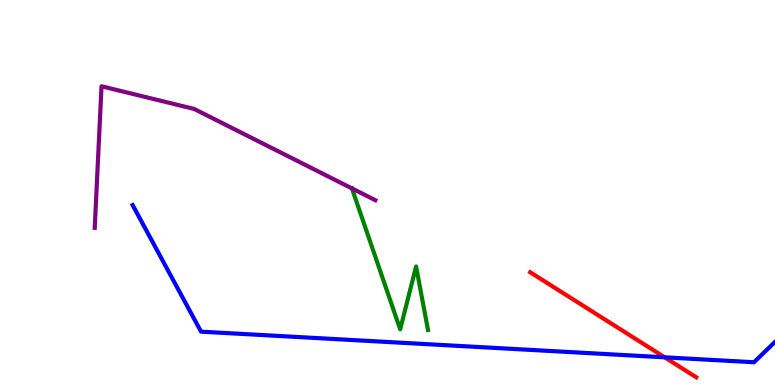[{'lines': ['blue', 'red'], 'intersections': [{'x': 8.58, 'y': 0.719}]}, {'lines': ['green', 'red'], 'intersections': []}, {'lines': ['purple', 'red'], 'intersections': []}, {'lines': ['blue', 'green'], 'intersections': []}, {'lines': ['blue', 'purple'], 'intersections': []}, {'lines': ['green', 'purple'], 'intersections': [{'x': 4.54, 'y': 5.11}]}]